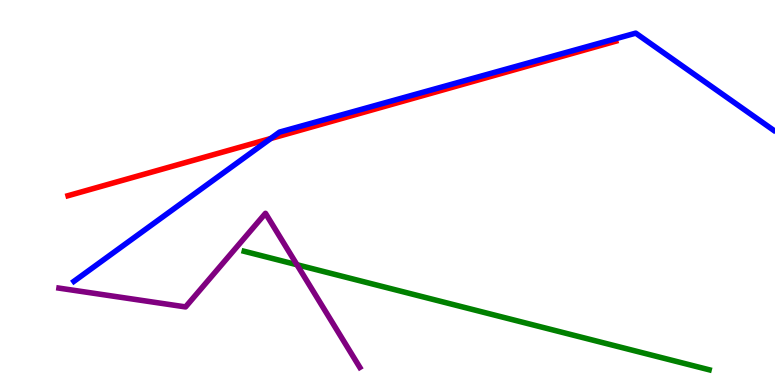[{'lines': ['blue', 'red'], 'intersections': [{'x': 3.49, 'y': 6.4}]}, {'lines': ['green', 'red'], 'intersections': []}, {'lines': ['purple', 'red'], 'intersections': []}, {'lines': ['blue', 'green'], 'intersections': []}, {'lines': ['blue', 'purple'], 'intersections': []}, {'lines': ['green', 'purple'], 'intersections': [{'x': 3.83, 'y': 3.12}]}]